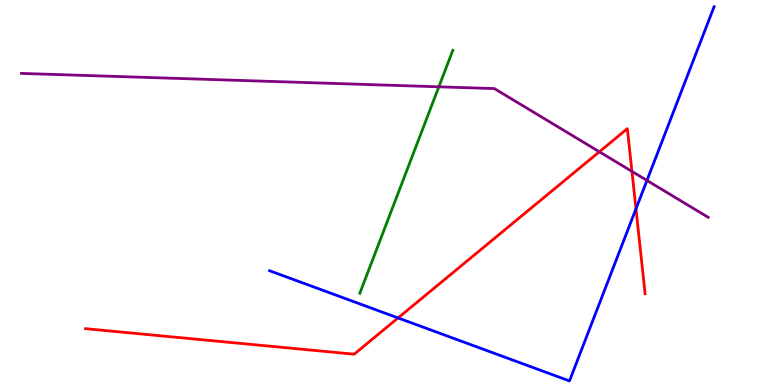[{'lines': ['blue', 'red'], 'intersections': [{'x': 5.14, 'y': 1.74}, {'x': 8.21, 'y': 4.58}]}, {'lines': ['green', 'red'], 'intersections': []}, {'lines': ['purple', 'red'], 'intersections': [{'x': 7.73, 'y': 6.06}, {'x': 8.15, 'y': 5.55}]}, {'lines': ['blue', 'green'], 'intersections': []}, {'lines': ['blue', 'purple'], 'intersections': [{'x': 8.35, 'y': 5.31}]}, {'lines': ['green', 'purple'], 'intersections': [{'x': 5.66, 'y': 7.75}]}]